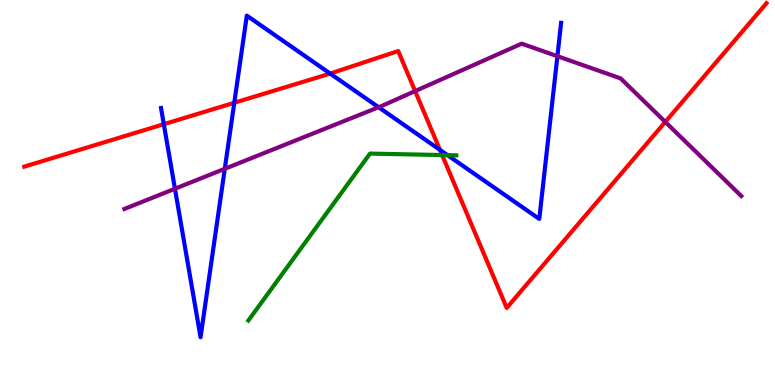[{'lines': ['blue', 'red'], 'intersections': [{'x': 2.11, 'y': 6.77}, {'x': 3.02, 'y': 7.33}, {'x': 4.26, 'y': 8.09}, {'x': 5.68, 'y': 6.11}]}, {'lines': ['green', 'red'], 'intersections': [{'x': 5.7, 'y': 5.97}]}, {'lines': ['purple', 'red'], 'intersections': [{'x': 5.36, 'y': 7.63}, {'x': 8.58, 'y': 6.83}]}, {'lines': ['blue', 'green'], 'intersections': [{'x': 5.77, 'y': 5.97}]}, {'lines': ['blue', 'purple'], 'intersections': [{'x': 2.26, 'y': 5.1}, {'x': 2.9, 'y': 5.62}, {'x': 4.89, 'y': 7.21}, {'x': 7.19, 'y': 8.54}]}, {'lines': ['green', 'purple'], 'intersections': []}]